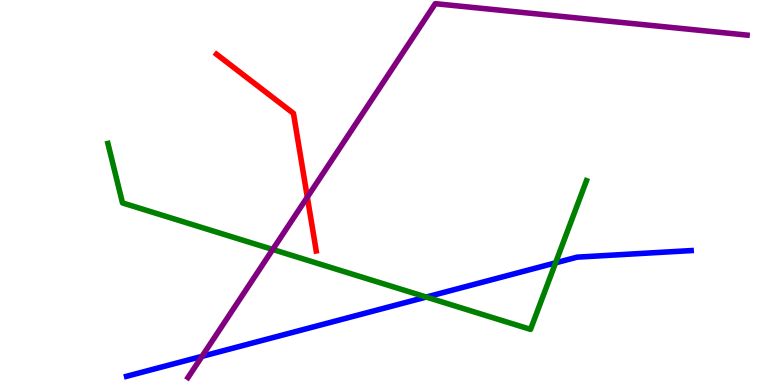[{'lines': ['blue', 'red'], 'intersections': []}, {'lines': ['green', 'red'], 'intersections': []}, {'lines': ['purple', 'red'], 'intersections': [{'x': 3.97, 'y': 4.88}]}, {'lines': ['blue', 'green'], 'intersections': [{'x': 5.5, 'y': 2.28}, {'x': 7.17, 'y': 3.17}]}, {'lines': ['blue', 'purple'], 'intersections': [{'x': 2.61, 'y': 0.744}]}, {'lines': ['green', 'purple'], 'intersections': [{'x': 3.52, 'y': 3.52}]}]